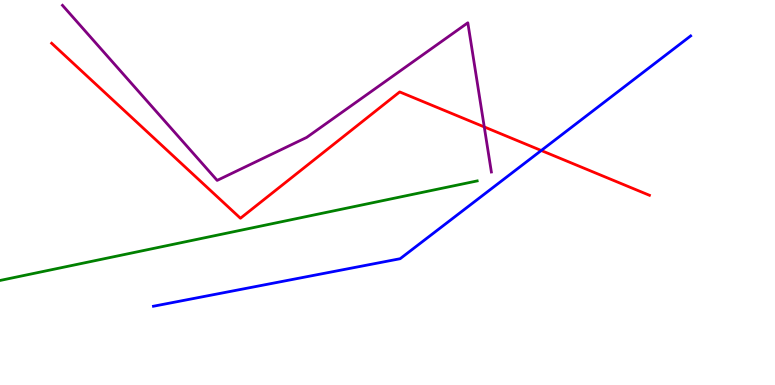[{'lines': ['blue', 'red'], 'intersections': [{'x': 6.98, 'y': 6.09}]}, {'lines': ['green', 'red'], 'intersections': []}, {'lines': ['purple', 'red'], 'intersections': [{'x': 6.25, 'y': 6.7}]}, {'lines': ['blue', 'green'], 'intersections': []}, {'lines': ['blue', 'purple'], 'intersections': []}, {'lines': ['green', 'purple'], 'intersections': []}]